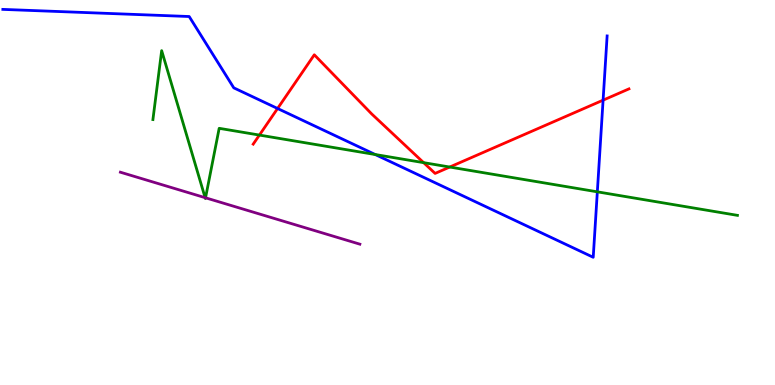[{'lines': ['blue', 'red'], 'intersections': [{'x': 3.58, 'y': 7.18}, {'x': 7.78, 'y': 7.4}]}, {'lines': ['green', 'red'], 'intersections': [{'x': 3.35, 'y': 6.49}, {'x': 5.47, 'y': 5.78}, {'x': 5.8, 'y': 5.66}]}, {'lines': ['purple', 'red'], 'intersections': []}, {'lines': ['blue', 'green'], 'intersections': [{'x': 4.84, 'y': 5.99}, {'x': 7.71, 'y': 5.02}]}, {'lines': ['blue', 'purple'], 'intersections': []}, {'lines': ['green', 'purple'], 'intersections': [{'x': 2.65, 'y': 4.87}, {'x': 2.65, 'y': 4.86}]}]